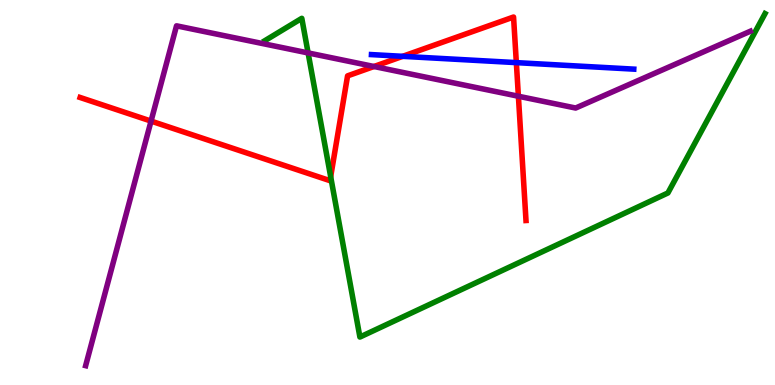[{'lines': ['blue', 'red'], 'intersections': [{'x': 5.2, 'y': 8.54}, {'x': 6.66, 'y': 8.37}]}, {'lines': ['green', 'red'], 'intersections': [{'x': 4.27, 'y': 5.41}]}, {'lines': ['purple', 'red'], 'intersections': [{'x': 1.95, 'y': 6.85}, {'x': 4.83, 'y': 8.27}, {'x': 6.69, 'y': 7.5}]}, {'lines': ['blue', 'green'], 'intersections': []}, {'lines': ['blue', 'purple'], 'intersections': []}, {'lines': ['green', 'purple'], 'intersections': [{'x': 3.98, 'y': 8.63}]}]